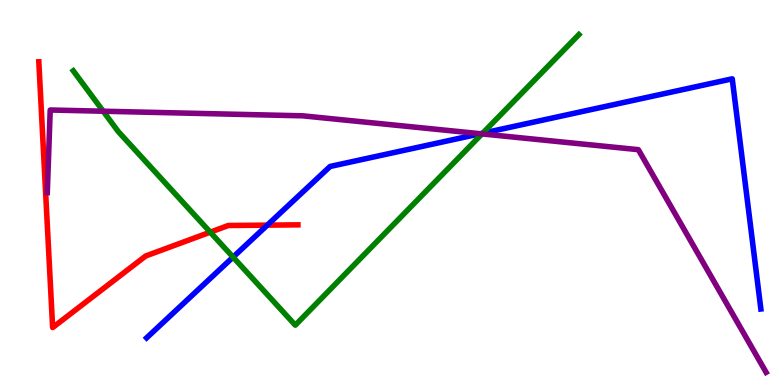[{'lines': ['blue', 'red'], 'intersections': [{'x': 3.45, 'y': 4.15}]}, {'lines': ['green', 'red'], 'intersections': [{'x': 2.71, 'y': 3.97}]}, {'lines': ['purple', 'red'], 'intersections': []}, {'lines': ['blue', 'green'], 'intersections': [{'x': 3.01, 'y': 3.32}, {'x': 6.23, 'y': 6.54}]}, {'lines': ['blue', 'purple'], 'intersections': [{'x': 6.2, 'y': 6.53}]}, {'lines': ['green', 'purple'], 'intersections': [{'x': 1.33, 'y': 7.11}, {'x': 6.22, 'y': 6.52}]}]